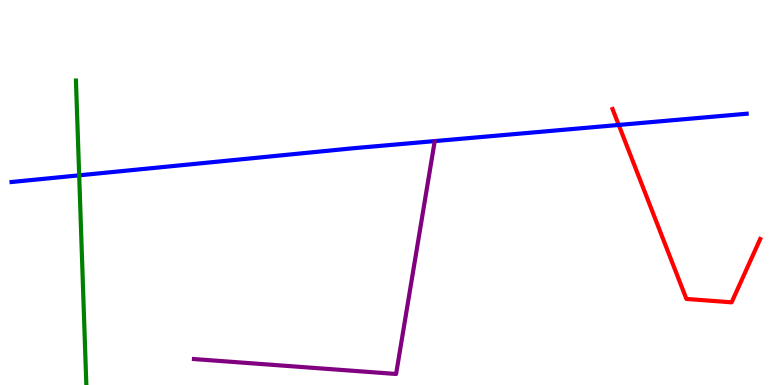[{'lines': ['blue', 'red'], 'intersections': [{'x': 7.98, 'y': 6.75}]}, {'lines': ['green', 'red'], 'intersections': []}, {'lines': ['purple', 'red'], 'intersections': []}, {'lines': ['blue', 'green'], 'intersections': [{'x': 1.02, 'y': 5.45}]}, {'lines': ['blue', 'purple'], 'intersections': []}, {'lines': ['green', 'purple'], 'intersections': []}]